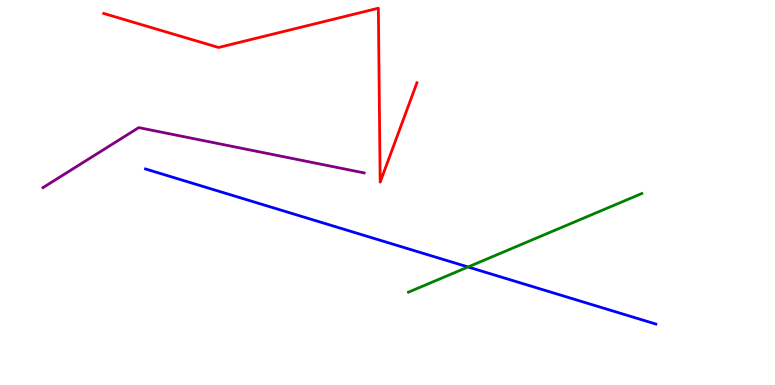[{'lines': ['blue', 'red'], 'intersections': []}, {'lines': ['green', 'red'], 'intersections': []}, {'lines': ['purple', 'red'], 'intersections': []}, {'lines': ['blue', 'green'], 'intersections': [{'x': 6.04, 'y': 3.07}]}, {'lines': ['blue', 'purple'], 'intersections': []}, {'lines': ['green', 'purple'], 'intersections': []}]